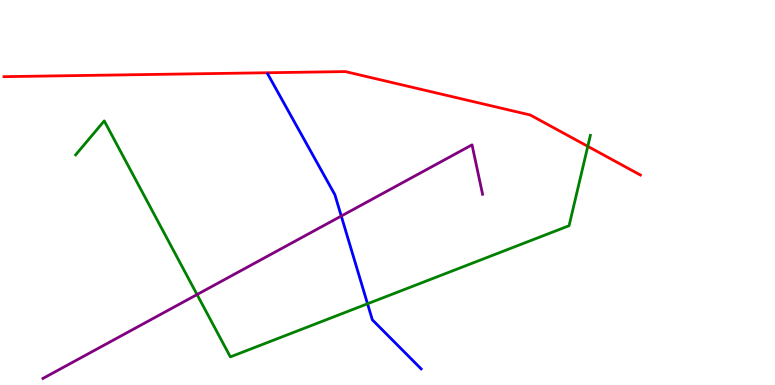[{'lines': ['blue', 'red'], 'intersections': []}, {'lines': ['green', 'red'], 'intersections': [{'x': 7.58, 'y': 6.2}]}, {'lines': ['purple', 'red'], 'intersections': []}, {'lines': ['blue', 'green'], 'intersections': [{'x': 4.74, 'y': 2.11}]}, {'lines': ['blue', 'purple'], 'intersections': [{'x': 4.4, 'y': 4.39}]}, {'lines': ['green', 'purple'], 'intersections': [{'x': 2.54, 'y': 2.35}]}]